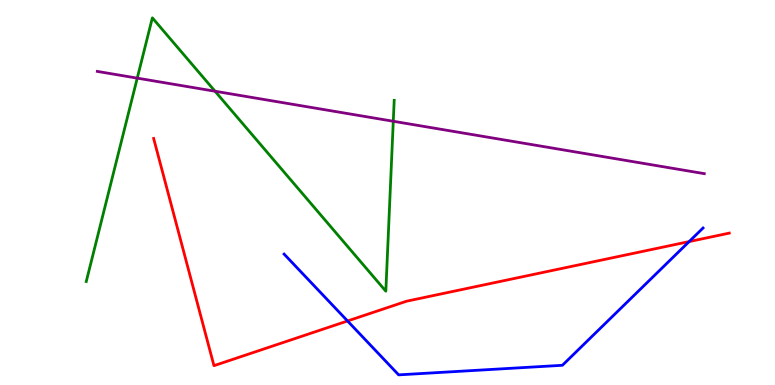[{'lines': ['blue', 'red'], 'intersections': [{'x': 4.48, 'y': 1.66}, {'x': 8.89, 'y': 3.72}]}, {'lines': ['green', 'red'], 'intersections': []}, {'lines': ['purple', 'red'], 'intersections': []}, {'lines': ['blue', 'green'], 'intersections': []}, {'lines': ['blue', 'purple'], 'intersections': []}, {'lines': ['green', 'purple'], 'intersections': [{'x': 1.77, 'y': 7.97}, {'x': 2.77, 'y': 7.63}, {'x': 5.07, 'y': 6.85}]}]